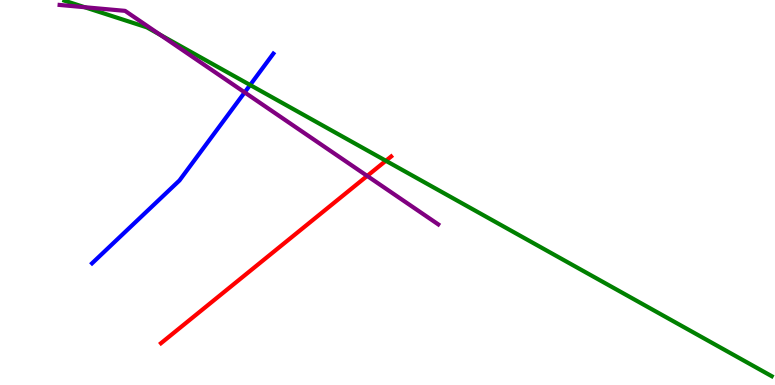[{'lines': ['blue', 'red'], 'intersections': []}, {'lines': ['green', 'red'], 'intersections': [{'x': 4.98, 'y': 5.82}]}, {'lines': ['purple', 'red'], 'intersections': [{'x': 4.74, 'y': 5.43}]}, {'lines': ['blue', 'green'], 'intersections': [{'x': 3.23, 'y': 7.79}]}, {'lines': ['blue', 'purple'], 'intersections': [{'x': 3.16, 'y': 7.6}]}, {'lines': ['green', 'purple'], 'intersections': [{'x': 1.09, 'y': 9.81}, {'x': 2.07, 'y': 9.1}]}]